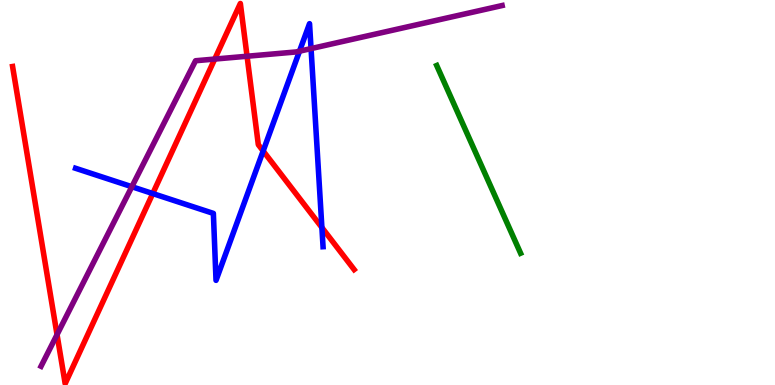[{'lines': ['blue', 'red'], 'intersections': [{'x': 1.97, 'y': 4.97}, {'x': 3.4, 'y': 6.08}, {'x': 4.15, 'y': 4.09}]}, {'lines': ['green', 'red'], 'intersections': []}, {'lines': ['purple', 'red'], 'intersections': [{'x': 0.736, 'y': 1.31}, {'x': 2.77, 'y': 8.47}, {'x': 3.19, 'y': 8.54}]}, {'lines': ['blue', 'green'], 'intersections': []}, {'lines': ['blue', 'purple'], 'intersections': [{'x': 1.7, 'y': 5.15}, {'x': 3.86, 'y': 8.67}, {'x': 4.01, 'y': 8.74}]}, {'lines': ['green', 'purple'], 'intersections': []}]